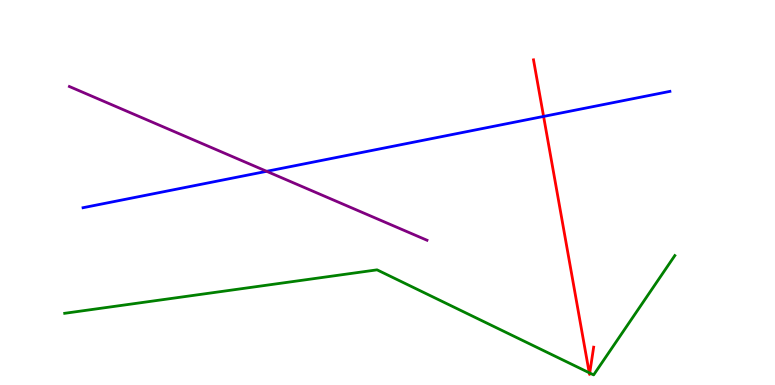[{'lines': ['blue', 'red'], 'intersections': [{'x': 7.01, 'y': 6.98}]}, {'lines': ['green', 'red'], 'intersections': [{'x': 7.6, 'y': 0.318}, {'x': 7.61, 'y': 0.311}]}, {'lines': ['purple', 'red'], 'intersections': []}, {'lines': ['blue', 'green'], 'intersections': []}, {'lines': ['blue', 'purple'], 'intersections': [{'x': 3.44, 'y': 5.55}]}, {'lines': ['green', 'purple'], 'intersections': []}]